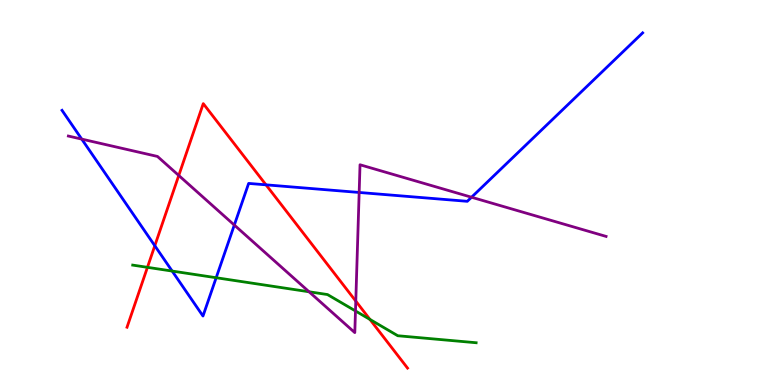[{'lines': ['blue', 'red'], 'intersections': [{'x': 2.0, 'y': 3.62}, {'x': 3.43, 'y': 5.2}]}, {'lines': ['green', 'red'], 'intersections': [{'x': 1.9, 'y': 3.06}, {'x': 4.77, 'y': 1.7}]}, {'lines': ['purple', 'red'], 'intersections': [{'x': 2.31, 'y': 5.44}, {'x': 4.59, 'y': 2.18}]}, {'lines': ['blue', 'green'], 'intersections': [{'x': 2.22, 'y': 2.96}, {'x': 2.79, 'y': 2.79}]}, {'lines': ['blue', 'purple'], 'intersections': [{'x': 1.05, 'y': 6.39}, {'x': 3.02, 'y': 4.15}, {'x': 4.63, 'y': 5.0}, {'x': 6.08, 'y': 4.88}]}, {'lines': ['green', 'purple'], 'intersections': [{'x': 3.99, 'y': 2.42}, {'x': 4.59, 'y': 1.92}]}]